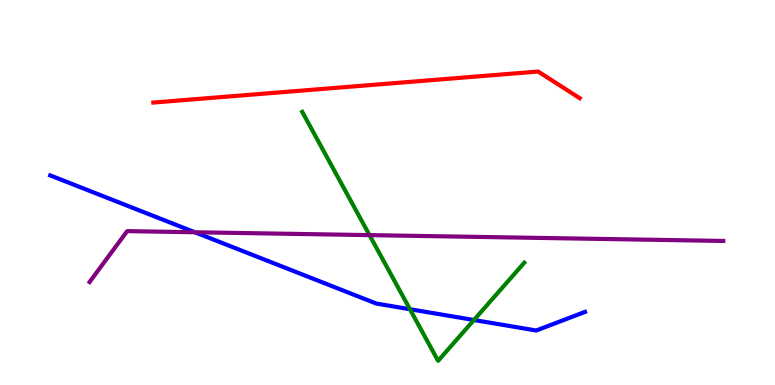[{'lines': ['blue', 'red'], 'intersections': []}, {'lines': ['green', 'red'], 'intersections': []}, {'lines': ['purple', 'red'], 'intersections': []}, {'lines': ['blue', 'green'], 'intersections': [{'x': 5.29, 'y': 1.97}, {'x': 6.12, 'y': 1.69}]}, {'lines': ['blue', 'purple'], 'intersections': [{'x': 2.51, 'y': 3.97}]}, {'lines': ['green', 'purple'], 'intersections': [{'x': 4.77, 'y': 3.89}]}]